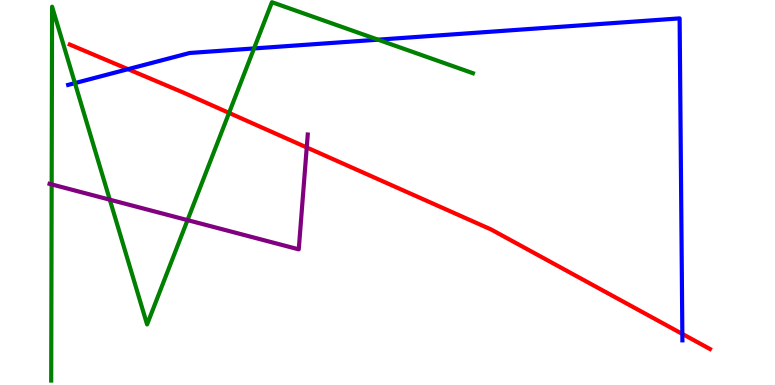[{'lines': ['blue', 'red'], 'intersections': [{'x': 1.65, 'y': 8.2}, {'x': 8.8, 'y': 1.33}]}, {'lines': ['green', 'red'], 'intersections': [{'x': 2.96, 'y': 7.07}]}, {'lines': ['purple', 'red'], 'intersections': [{'x': 3.96, 'y': 6.17}]}, {'lines': ['blue', 'green'], 'intersections': [{'x': 0.967, 'y': 7.84}, {'x': 3.28, 'y': 8.74}, {'x': 4.88, 'y': 8.97}]}, {'lines': ['blue', 'purple'], 'intersections': []}, {'lines': ['green', 'purple'], 'intersections': [{'x': 0.667, 'y': 5.21}, {'x': 1.42, 'y': 4.81}, {'x': 2.42, 'y': 4.28}]}]